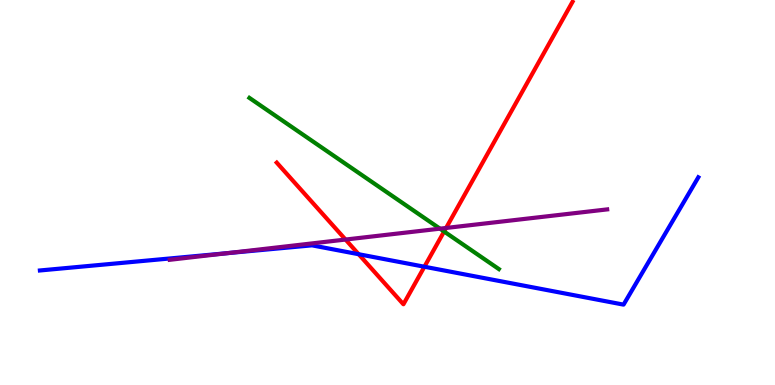[{'lines': ['blue', 'red'], 'intersections': [{'x': 4.63, 'y': 3.4}, {'x': 5.48, 'y': 3.07}]}, {'lines': ['green', 'red'], 'intersections': [{'x': 5.73, 'y': 3.99}]}, {'lines': ['purple', 'red'], 'intersections': [{'x': 4.46, 'y': 3.78}, {'x': 5.76, 'y': 4.08}]}, {'lines': ['blue', 'green'], 'intersections': []}, {'lines': ['blue', 'purple'], 'intersections': [{'x': 2.94, 'y': 3.43}]}, {'lines': ['green', 'purple'], 'intersections': [{'x': 5.68, 'y': 4.06}]}]